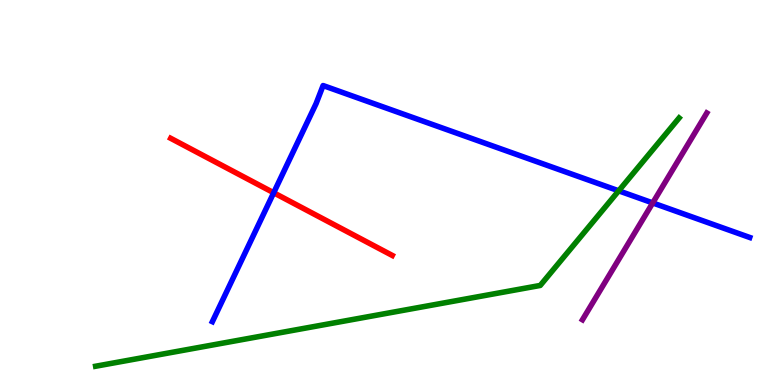[{'lines': ['blue', 'red'], 'intersections': [{'x': 3.53, 'y': 4.99}]}, {'lines': ['green', 'red'], 'intersections': []}, {'lines': ['purple', 'red'], 'intersections': []}, {'lines': ['blue', 'green'], 'intersections': [{'x': 7.98, 'y': 5.04}]}, {'lines': ['blue', 'purple'], 'intersections': [{'x': 8.42, 'y': 4.73}]}, {'lines': ['green', 'purple'], 'intersections': []}]